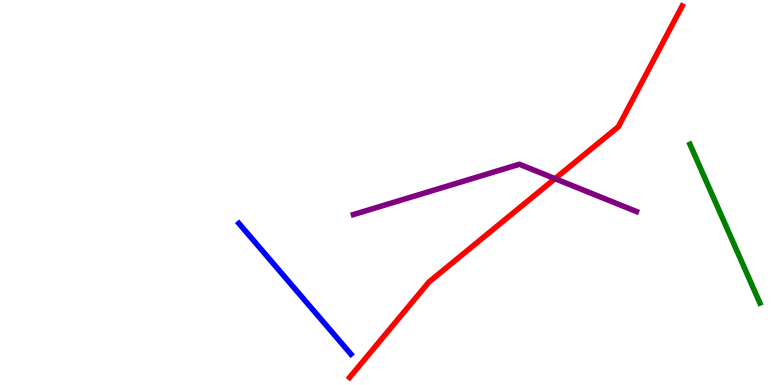[{'lines': ['blue', 'red'], 'intersections': []}, {'lines': ['green', 'red'], 'intersections': []}, {'lines': ['purple', 'red'], 'intersections': [{'x': 7.16, 'y': 5.36}]}, {'lines': ['blue', 'green'], 'intersections': []}, {'lines': ['blue', 'purple'], 'intersections': []}, {'lines': ['green', 'purple'], 'intersections': []}]